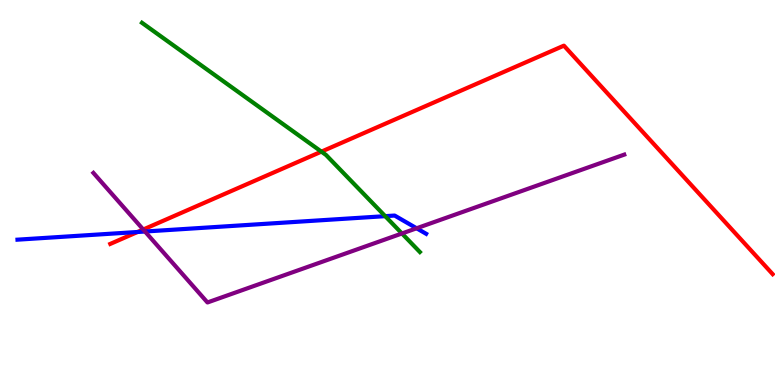[{'lines': ['blue', 'red'], 'intersections': [{'x': 1.77, 'y': 3.97}]}, {'lines': ['green', 'red'], 'intersections': [{'x': 4.15, 'y': 6.06}]}, {'lines': ['purple', 'red'], 'intersections': [{'x': 1.85, 'y': 4.04}]}, {'lines': ['blue', 'green'], 'intersections': [{'x': 4.97, 'y': 4.39}]}, {'lines': ['blue', 'purple'], 'intersections': [{'x': 1.87, 'y': 3.99}, {'x': 5.38, 'y': 4.07}]}, {'lines': ['green', 'purple'], 'intersections': [{'x': 5.19, 'y': 3.94}]}]